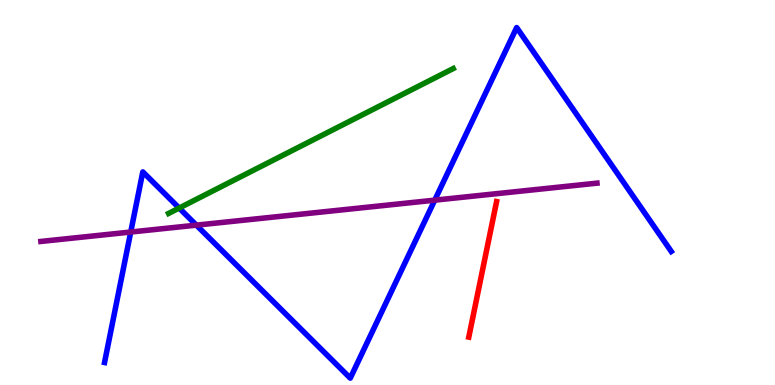[{'lines': ['blue', 'red'], 'intersections': []}, {'lines': ['green', 'red'], 'intersections': []}, {'lines': ['purple', 'red'], 'intersections': []}, {'lines': ['blue', 'green'], 'intersections': [{'x': 2.31, 'y': 4.6}]}, {'lines': ['blue', 'purple'], 'intersections': [{'x': 1.69, 'y': 3.97}, {'x': 2.53, 'y': 4.15}, {'x': 5.61, 'y': 4.8}]}, {'lines': ['green', 'purple'], 'intersections': []}]